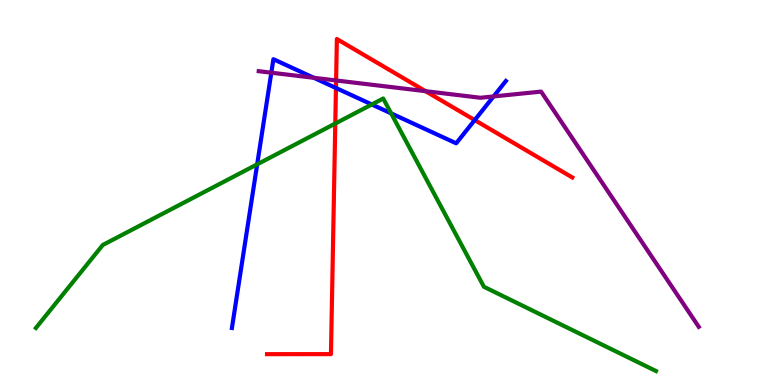[{'lines': ['blue', 'red'], 'intersections': [{'x': 4.33, 'y': 7.71}, {'x': 6.13, 'y': 6.88}]}, {'lines': ['green', 'red'], 'intersections': [{'x': 4.33, 'y': 6.79}]}, {'lines': ['purple', 'red'], 'intersections': [{'x': 4.34, 'y': 7.91}, {'x': 5.49, 'y': 7.63}]}, {'lines': ['blue', 'green'], 'intersections': [{'x': 3.32, 'y': 5.73}, {'x': 4.8, 'y': 7.29}, {'x': 5.05, 'y': 7.06}]}, {'lines': ['blue', 'purple'], 'intersections': [{'x': 3.5, 'y': 8.11}, {'x': 4.05, 'y': 7.98}, {'x': 6.37, 'y': 7.5}]}, {'lines': ['green', 'purple'], 'intersections': []}]